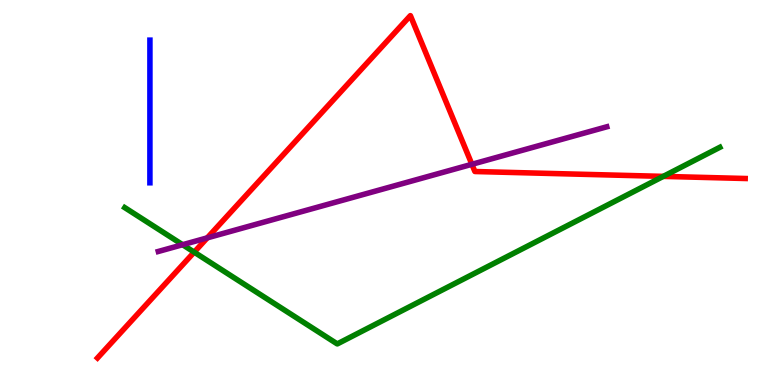[{'lines': ['blue', 'red'], 'intersections': []}, {'lines': ['green', 'red'], 'intersections': [{'x': 2.51, 'y': 3.45}, {'x': 8.56, 'y': 5.42}]}, {'lines': ['purple', 'red'], 'intersections': [{'x': 2.67, 'y': 3.82}, {'x': 6.09, 'y': 5.73}]}, {'lines': ['blue', 'green'], 'intersections': []}, {'lines': ['blue', 'purple'], 'intersections': []}, {'lines': ['green', 'purple'], 'intersections': [{'x': 2.36, 'y': 3.64}]}]